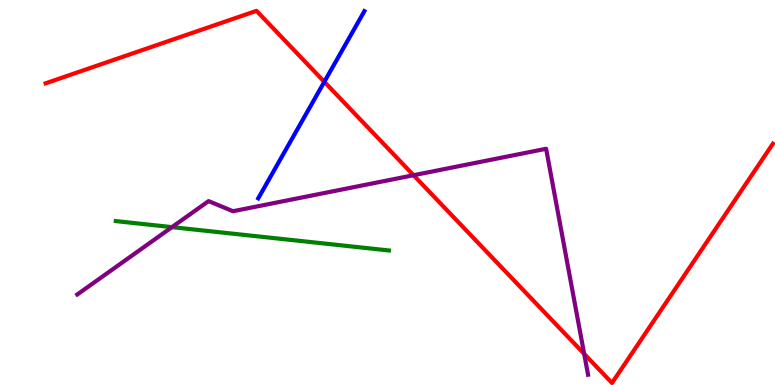[{'lines': ['blue', 'red'], 'intersections': [{'x': 4.18, 'y': 7.87}]}, {'lines': ['green', 'red'], 'intersections': []}, {'lines': ['purple', 'red'], 'intersections': [{'x': 5.34, 'y': 5.45}, {'x': 7.54, 'y': 0.809}]}, {'lines': ['blue', 'green'], 'intersections': []}, {'lines': ['blue', 'purple'], 'intersections': []}, {'lines': ['green', 'purple'], 'intersections': [{'x': 2.22, 'y': 4.1}]}]